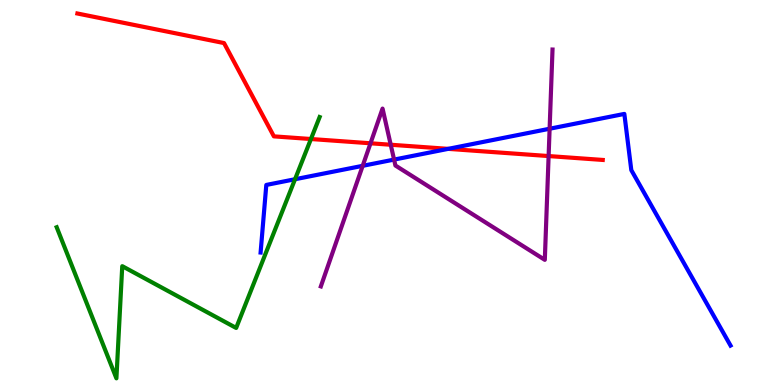[{'lines': ['blue', 'red'], 'intersections': [{'x': 5.78, 'y': 6.13}]}, {'lines': ['green', 'red'], 'intersections': [{'x': 4.01, 'y': 6.39}]}, {'lines': ['purple', 'red'], 'intersections': [{'x': 4.78, 'y': 6.28}, {'x': 5.04, 'y': 6.24}, {'x': 7.08, 'y': 5.95}]}, {'lines': ['blue', 'green'], 'intersections': [{'x': 3.81, 'y': 5.34}]}, {'lines': ['blue', 'purple'], 'intersections': [{'x': 4.68, 'y': 5.69}, {'x': 5.08, 'y': 5.85}, {'x': 7.09, 'y': 6.66}]}, {'lines': ['green', 'purple'], 'intersections': []}]